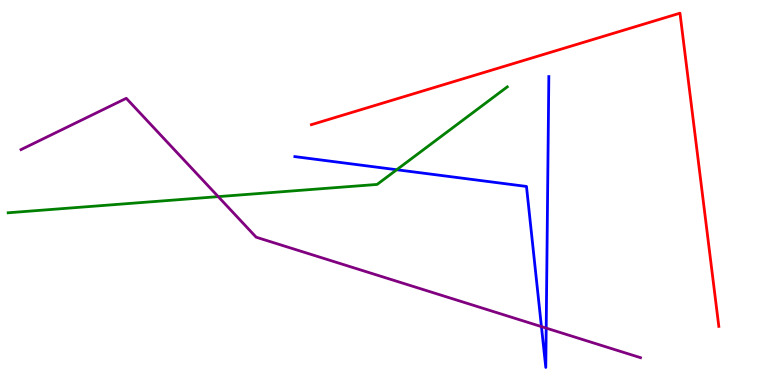[{'lines': ['blue', 'red'], 'intersections': []}, {'lines': ['green', 'red'], 'intersections': []}, {'lines': ['purple', 'red'], 'intersections': []}, {'lines': ['blue', 'green'], 'intersections': [{'x': 5.12, 'y': 5.59}]}, {'lines': ['blue', 'purple'], 'intersections': [{'x': 6.99, 'y': 1.52}, {'x': 7.05, 'y': 1.48}]}, {'lines': ['green', 'purple'], 'intersections': [{'x': 2.82, 'y': 4.89}]}]